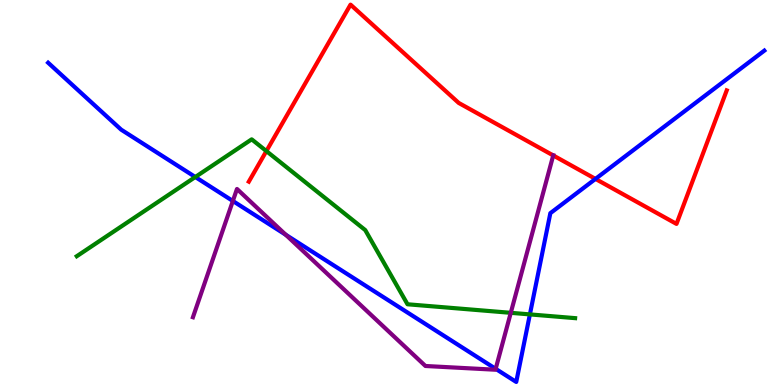[{'lines': ['blue', 'red'], 'intersections': [{'x': 7.68, 'y': 5.35}]}, {'lines': ['green', 'red'], 'intersections': [{'x': 3.44, 'y': 6.08}]}, {'lines': ['purple', 'red'], 'intersections': [{'x': 7.14, 'y': 5.96}]}, {'lines': ['blue', 'green'], 'intersections': [{'x': 2.52, 'y': 5.4}, {'x': 6.84, 'y': 1.83}]}, {'lines': ['blue', 'purple'], 'intersections': [{'x': 3.0, 'y': 4.78}, {'x': 3.69, 'y': 3.9}, {'x': 6.4, 'y': 0.42}]}, {'lines': ['green', 'purple'], 'intersections': [{'x': 6.59, 'y': 1.87}]}]